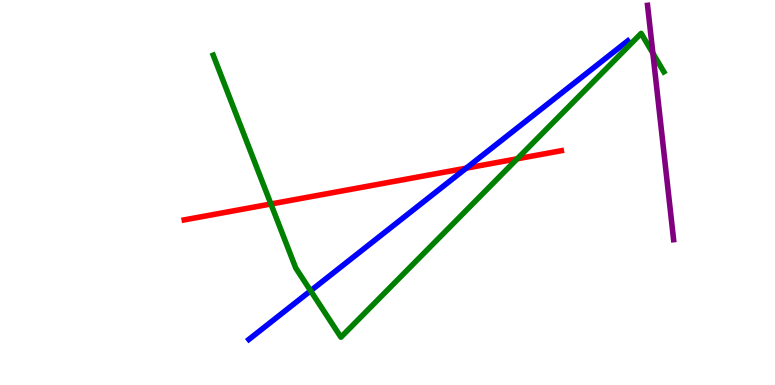[{'lines': ['blue', 'red'], 'intersections': [{'x': 6.02, 'y': 5.63}]}, {'lines': ['green', 'red'], 'intersections': [{'x': 3.5, 'y': 4.7}, {'x': 6.67, 'y': 5.88}]}, {'lines': ['purple', 'red'], 'intersections': []}, {'lines': ['blue', 'green'], 'intersections': [{'x': 4.01, 'y': 2.45}]}, {'lines': ['blue', 'purple'], 'intersections': []}, {'lines': ['green', 'purple'], 'intersections': [{'x': 8.42, 'y': 8.62}]}]